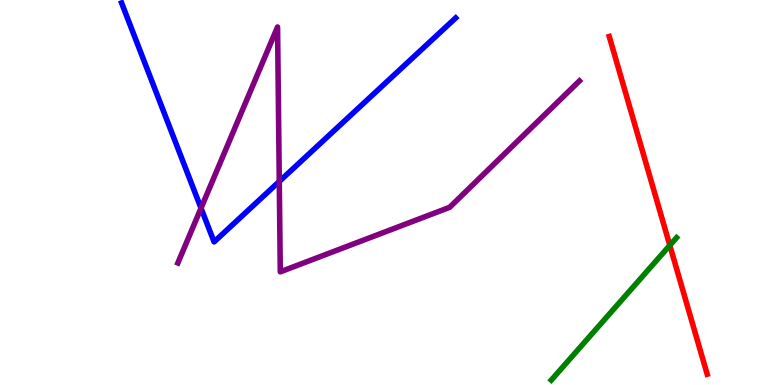[{'lines': ['blue', 'red'], 'intersections': []}, {'lines': ['green', 'red'], 'intersections': [{'x': 8.64, 'y': 3.63}]}, {'lines': ['purple', 'red'], 'intersections': []}, {'lines': ['blue', 'green'], 'intersections': []}, {'lines': ['blue', 'purple'], 'intersections': [{'x': 2.59, 'y': 4.59}, {'x': 3.6, 'y': 5.29}]}, {'lines': ['green', 'purple'], 'intersections': []}]